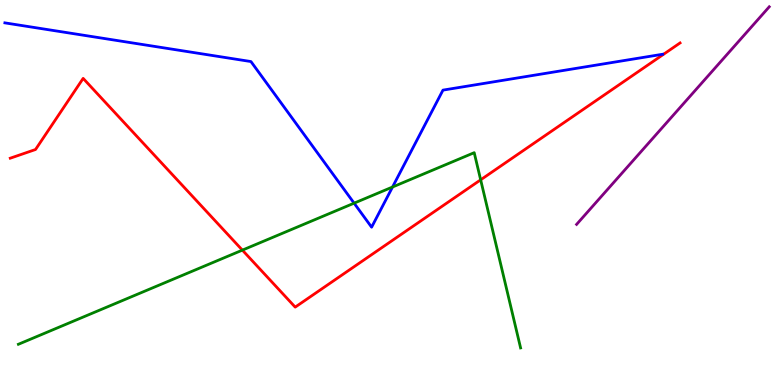[{'lines': ['blue', 'red'], 'intersections': []}, {'lines': ['green', 'red'], 'intersections': [{'x': 3.13, 'y': 3.5}, {'x': 6.2, 'y': 5.33}]}, {'lines': ['purple', 'red'], 'intersections': []}, {'lines': ['blue', 'green'], 'intersections': [{'x': 4.57, 'y': 4.72}, {'x': 5.06, 'y': 5.14}]}, {'lines': ['blue', 'purple'], 'intersections': []}, {'lines': ['green', 'purple'], 'intersections': []}]